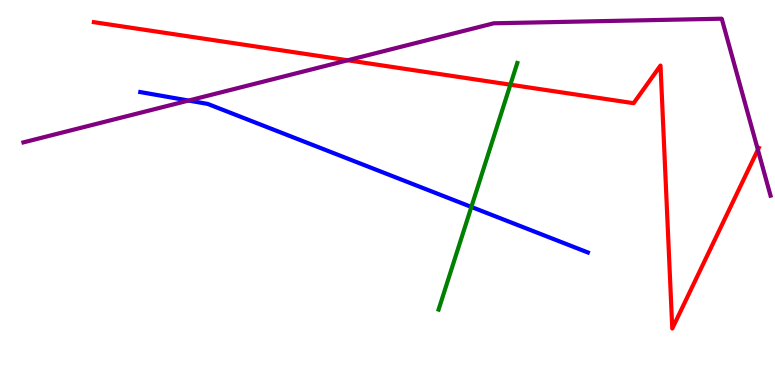[{'lines': ['blue', 'red'], 'intersections': []}, {'lines': ['green', 'red'], 'intersections': [{'x': 6.59, 'y': 7.8}]}, {'lines': ['purple', 'red'], 'intersections': [{'x': 4.49, 'y': 8.43}, {'x': 9.78, 'y': 6.11}]}, {'lines': ['blue', 'green'], 'intersections': [{'x': 6.08, 'y': 4.62}]}, {'lines': ['blue', 'purple'], 'intersections': [{'x': 2.43, 'y': 7.39}]}, {'lines': ['green', 'purple'], 'intersections': []}]